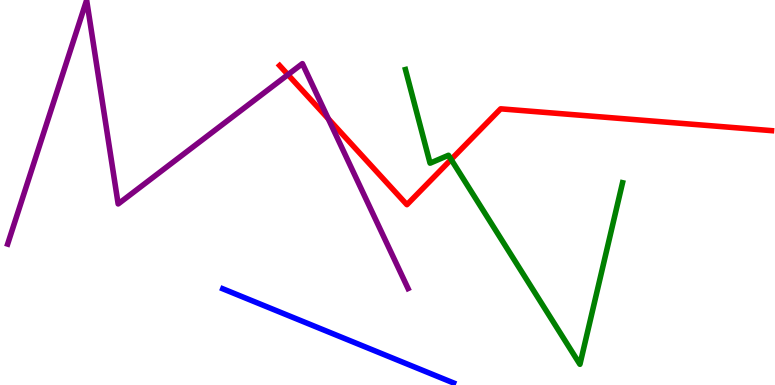[{'lines': ['blue', 'red'], 'intersections': []}, {'lines': ['green', 'red'], 'intersections': [{'x': 5.82, 'y': 5.86}]}, {'lines': ['purple', 'red'], 'intersections': [{'x': 3.72, 'y': 8.06}, {'x': 4.24, 'y': 6.91}]}, {'lines': ['blue', 'green'], 'intersections': []}, {'lines': ['blue', 'purple'], 'intersections': []}, {'lines': ['green', 'purple'], 'intersections': []}]